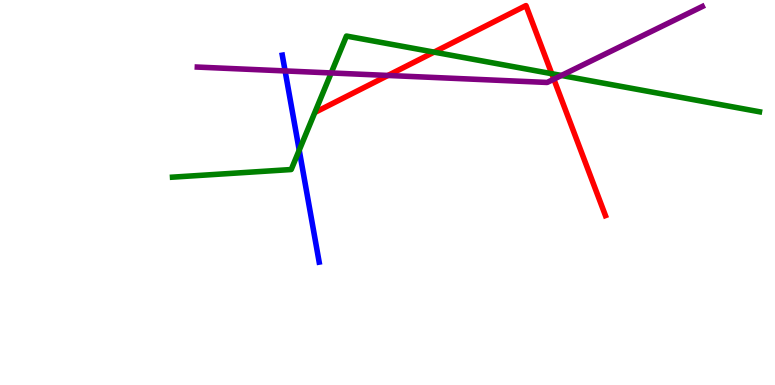[{'lines': ['blue', 'red'], 'intersections': []}, {'lines': ['green', 'red'], 'intersections': [{'x': 5.6, 'y': 8.65}, {'x': 7.12, 'y': 8.09}]}, {'lines': ['purple', 'red'], 'intersections': [{'x': 5.01, 'y': 8.04}, {'x': 7.15, 'y': 7.94}]}, {'lines': ['blue', 'green'], 'intersections': [{'x': 3.86, 'y': 6.1}]}, {'lines': ['blue', 'purple'], 'intersections': [{'x': 3.68, 'y': 8.16}]}, {'lines': ['green', 'purple'], 'intersections': [{'x': 4.27, 'y': 8.11}, {'x': 7.24, 'y': 8.04}]}]